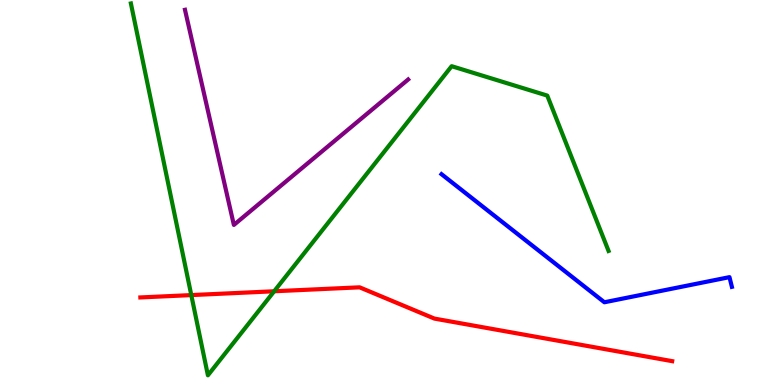[{'lines': ['blue', 'red'], 'intersections': []}, {'lines': ['green', 'red'], 'intersections': [{'x': 2.47, 'y': 2.34}, {'x': 3.54, 'y': 2.43}]}, {'lines': ['purple', 'red'], 'intersections': []}, {'lines': ['blue', 'green'], 'intersections': []}, {'lines': ['blue', 'purple'], 'intersections': []}, {'lines': ['green', 'purple'], 'intersections': []}]